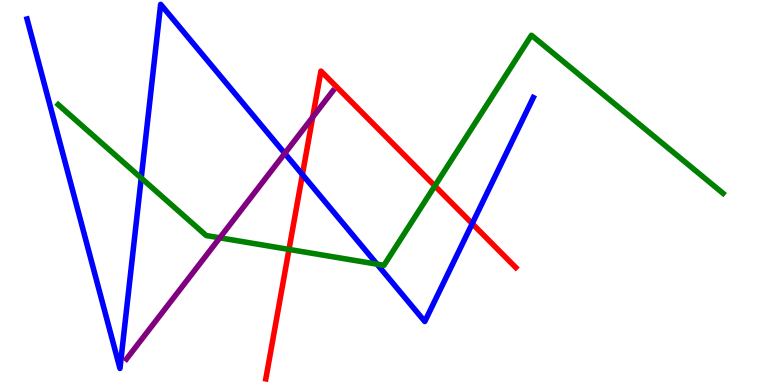[{'lines': ['blue', 'red'], 'intersections': [{'x': 3.9, 'y': 5.47}, {'x': 6.09, 'y': 4.19}]}, {'lines': ['green', 'red'], 'intersections': [{'x': 3.73, 'y': 3.52}, {'x': 5.61, 'y': 5.17}]}, {'lines': ['purple', 'red'], 'intersections': [{'x': 4.03, 'y': 6.96}]}, {'lines': ['blue', 'green'], 'intersections': [{'x': 1.82, 'y': 5.38}, {'x': 4.87, 'y': 3.14}]}, {'lines': ['blue', 'purple'], 'intersections': [{'x': 3.67, 'y': 6.02}]}, {'lines': ['green', 'purple'], 'intersections': [{'x': 2.84, 'y': 3.82}]}]